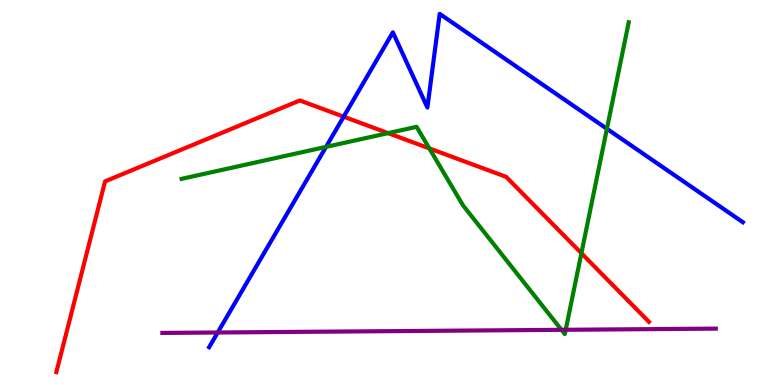[{'lines': ['blue', 'red'], 'intersections': [{'x': 4.43, 'y': 6.97}]}, {'lines': ['green', 'red'], 'intersections': [{'x': 5.01, 'y': 6.54}, {'x': 5.54, 'y': 6.15}, {'x': 7.5, 'y': 3.42}]}, {'lines': ['purple', 'red'], 'intersections': []}, {'lines': ['blue', 'green'], 'intersections': [{'x': 4.21, 'y': 6.19}, {'x': 7.83, 'y': 6.65}]}, {'lines': ['blue', 'purple'], 'intersections': [{'x': 2.81, 'y': 1.36}]}, {'lines': ['green', 'purple'], 'intersections': [{'x': 7.24, 'y': 1.43}, {'x': 7.3, 'y': 1.43}]}]